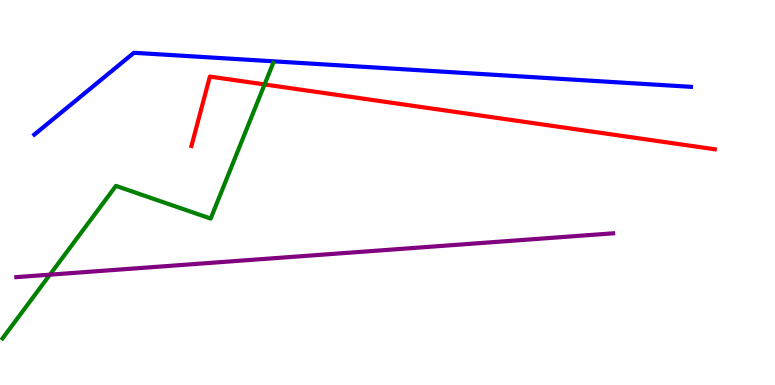[{'lines': ['blue', 'red'], 'intersections': []}, {'lines': ['green', 'red'], 'intersections': [{'x': 3.41, 'y': 7.81}]}, {'lines': ['purple', 'red'], 'intersections': []}, {'lines': ['blue', 'green'], 'intersections': []}, {'lines': ['blue', 'purple'], 'intersections': []}, {'lines': ['green', 'purple'], 'intersections': [{'x': 0.644, 'y': 2.87}]}]